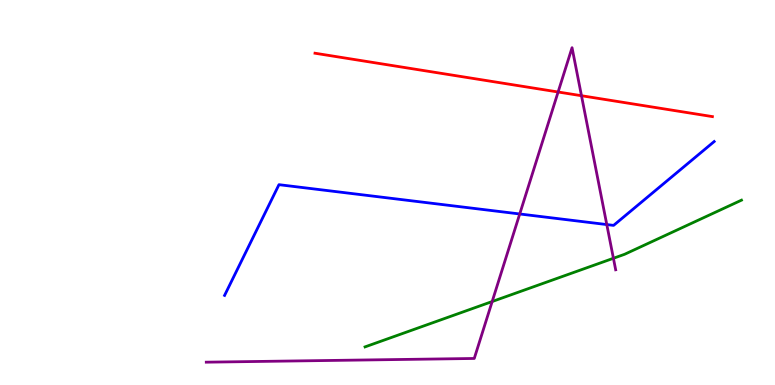[{'lines': ['blue', 'red'], 'intersections': []}, {'lines': ['green', 'red'], 'intersections': []}, {'lines': ['purple', 'red'], 'intersections': [{'x': 7.2, 'y': 7.61}, {'x': 7.5, 'y': 7.51}]}, {'lines': ['blue', 'green'], 'intersections': []}, {'lines': ['blue', 'purple'], 'intersections': [{'x': 6.71, 'y': 4.44}, {'x': 7.83, 'y': 4.17}]}, {'lines': ['green', 'purple'], 'intersections': [{'x': 6.35, 'y': 2.17}, {'x': 7.92, 'y': 3.29}]}]